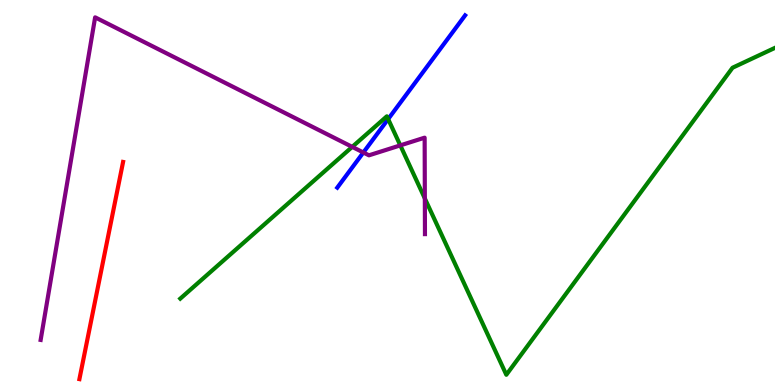[{'lines': ['blue', 'red'], 'intersections': []}, {'lines': ['green', 'red'], 'intersections': []}, {'lines': ['purple', 'red'], 'intersections': []}, {'lines': ['blue', 'green'], 'intersections': [{'x': 5.01, 'y': 6.91}]}, {'lines': ['blue', 'purple'], 'intersections': [{'x': 4.69, 'y': 6.04}]}, {'lines': ['green', 'purple'], 'intersections': [{'x': 4.54, 'y': 6.18}, {'x': 5.17, 'y': 6.22}, {'x': 5.48, 'y': 4.85}]}]